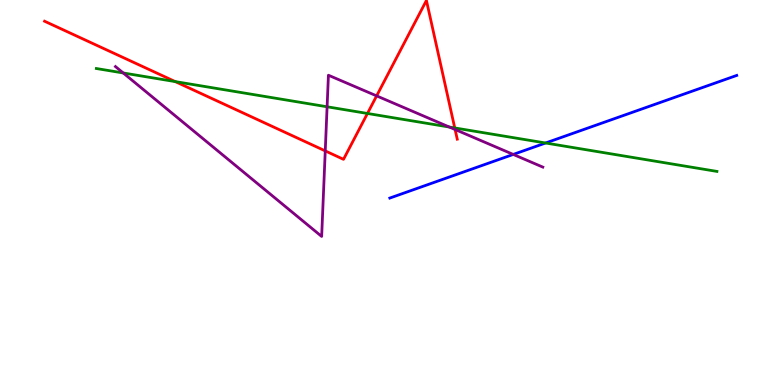[{'lines': ['blue', 'red'], 'intersections': []}, {'lines': ['green', 'red'], 'intersections': [{'x': 2.26, 'y': 7.88}, {'x': 4.74, 'y': 7.05}, {'x': 5.87, 'y': 6.68}]}, {'lines': ['purple', 'red'], 'intersections': [{'x': 4.2, 'y': 6.08}, {'x': 4.86, 'y': 7.51}, {'x': 5.87, 'y': 6.64}]}, {'lines': ['blue', 'green'], 'intersections': [{'x': 7.04, 'y': 6.29}]}, {'lines': ['blue', 'purple'], 'intersections': [{'x': 6.62, 'y': 5.99}]}, {'lines': ['green', 'purple'], 'intersections': [{'x': 1.59, 'y': 8.1}, {'x': 4.22, 'y': 7.23}, {'x': 5.8, 'y': 6.7}]}]